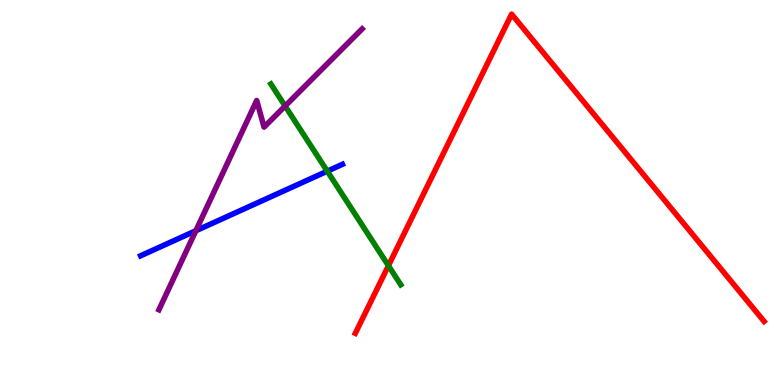[{'lines': ['blue', 'red'], 'intersections': []}, {'lines': ['green', 'red'], 'intersections': [{'x': 5.01, 'y': 3.1}]}, {'lines': ['purple', 'red'], 'intersections': []}, {'lines': ['blue', 'green'], 'intersections': [{'x': 4.22, 'y': 5.55}]}, {'lines': ['blue', 'purple'], 'intersections': [{'x': 2.53, 'y': 4.01}]}, {'lines': ['green', 'purple'], 'intersections': [{'x': 3.68, 'y': 7.25}]}]